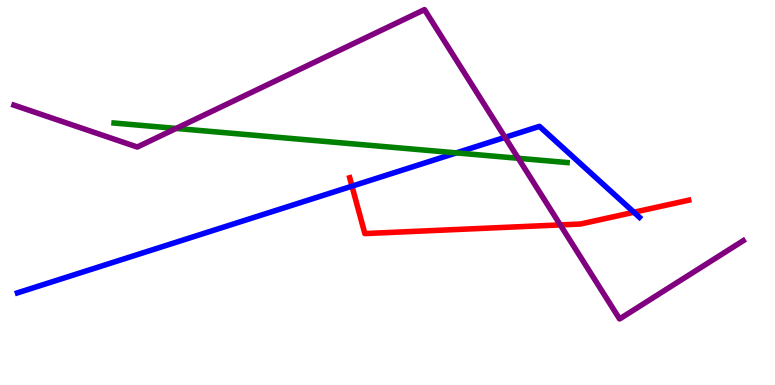[{'lines': ['blue', 'red'], 'intersections': [{'x': 4.54, 'y': 5.16}, {'x': 8.18, 'y': 4.49}]}, {'lines': ['green', 'red'], 'intersections': []}, {'lines': ['purple', 'red'], 'intersections': [{'x': 7.23, 'y': 4.16}]}, {'lines': ['blue', 'green'], 'intersections': [{'x': 5.89, 'y': 6.03}]}, {'lines': ['blue', 'purple'], 'intersections': [{'x': 6.52, 'y': 6.43}]}, {'lines': ['green', 'purple'], 'intersections': [{'x': 2.27, 'y': 6.66}, {'x': 6.69, 'y': 5.89}]}]